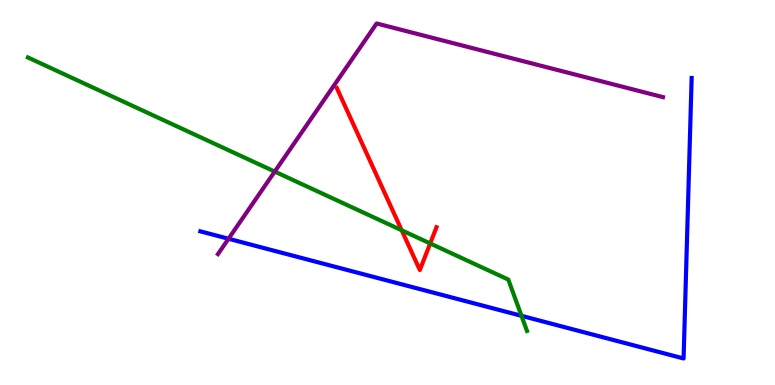[{'lines': ['blue', 'red'], 'intersections': []}, {'lines': ['green', 'red'], 'intersections': [{'x': 5.18, 'y': 4.02}, {'x': 5.55, 'y': 3.68}]}, {'lines': ['purple', 'red'], 'intersections': []}, {'lines': ['blue', 'green'], 'intersections': [{'x': 6.73, 'y': 1.8}]}, {'lines': ['blue', 'purple'], 'intersections': [{'x': 2.95, 'y': 3.8}]}, {'lines': ['green', 'purple'], 'intersections': [{'x': 3.54, 'y': 5.54}]}]